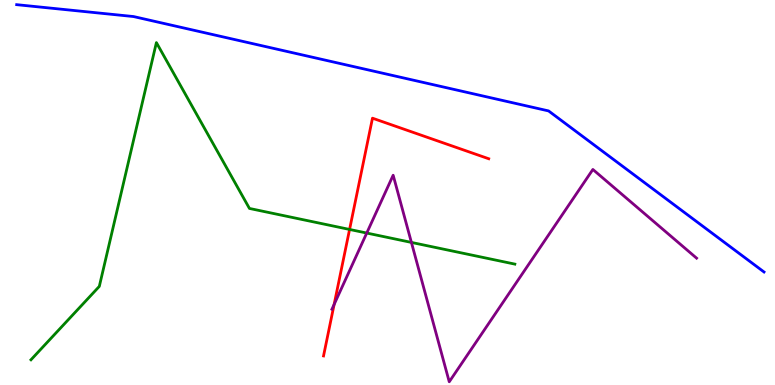[{'lines': ['blue', 'red'], 'intersections': []}, {'lines': ['green', 'red'], 'intersections': [{'x': 4.51, 'y': 4.04}]}, {'lines': ['purple', 'red'], 'intersections': [{'x': 4.31, 'y': 2.09}]}, {'lines': ['blue', 'green'], 'intersections': []}, {'lines': ['blue', 'purple'], 'intersections': []}, {'lines': ['green', 'purple'], 'intersections': [{'x': 4.73, 'y': 3.95}, {'x': 5.31, 'y': 3.7}]}]